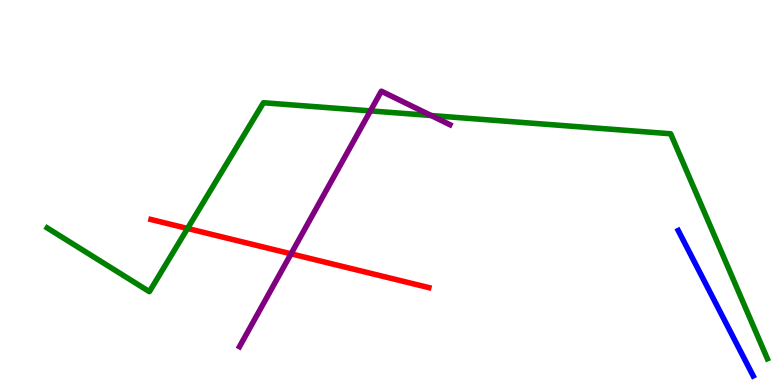[{'lines': ['blue', 'red'], 'intersections': []}, {'lines': ['green', 'red'], 'intersections': [{'x': 2.42, 'y': 4.07}]}, {'lines': ['purple', 'red'], 'intersections': [{'x': 3.76, 'y': 3.41}]}, {'lines': ['blue', 'green'], 'intersections': []}, {'lines': ['blue', 'purple'], 'intersections': []}, {'lines': ['green', 'purple'], 'intersections': [{'x': 4.78, 'y': 7.12}, {'x': 5.56, 'y': 7.0}]}]